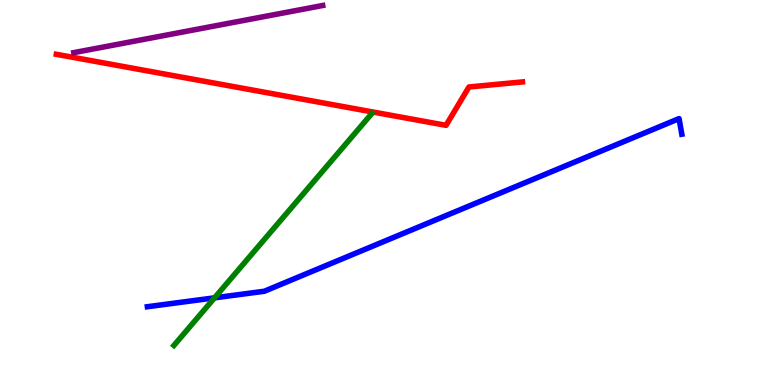[{'lines': ['blue', 'red'], 'intersections': []}, {'lines': ['green', 'red'], 'intersections': []}, {'lines': ['purple', 'red'], 'intersections': []}, {'lines': ['blue', 'green'], 'intersections': [{'x': 2.77, 'y': 2.26}]}, {'lines': ['blue', 'purple'], 'intersections': []}, {'lines': ['green', 'purple'], 'intersections': []}]